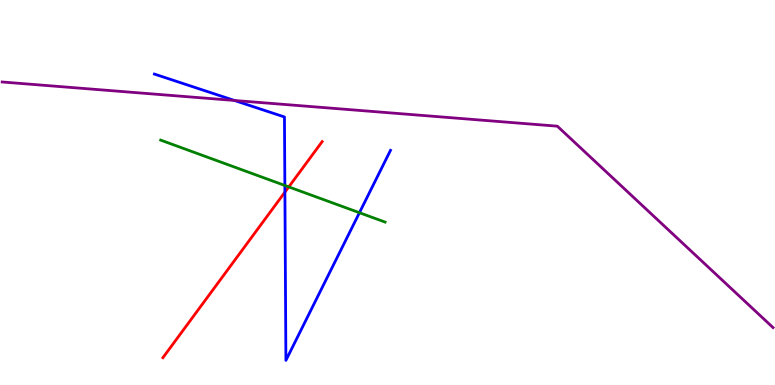[{'lines': ['blue', 'red'], 'intersections': [{'x': 3.68, 'y': 5.01}]}, {'lines': ['green', 'red'], 'intersections': [{'x': 3.73, 'y': 5.15}]}, {'lines': ['purple', 'red'], 'intersections': []}, {'lines': ['blue', 'green'], 'intersections': [{'x': 3.68, 'y': 5.18}, {'x': 4.64, 'y': 4.48}]}, {'lines': ['blue', 'purple'], 'intersections': [{'x': 3.03, 'y': 7.39}]}, {'lines': ['green', 'purple'], 'intersections': []}]